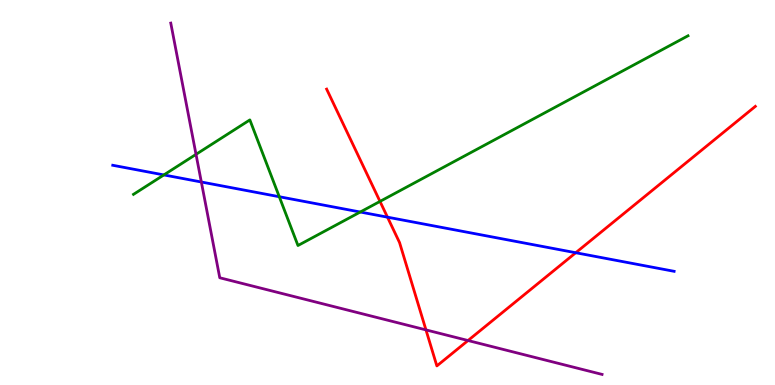[{'lines': ['blue', 'red'], 'intersections': [{'x': 5.0, 'y': 4.36}, {'x': 7.43, 'y': 3.44}]}, {'lines': ['green', 'red'], 'intersections': [{'x': 4.9, 'y': 4.77}]}, {'lines': ['purple', 'red'], 'intersections': [{'x': 5.5, 'y': 1.43}, {'x': 6.04, 'y': 1.16}]}, {'lines': ['blue', 'green'], 'intersections': [{'x': 2.11, 'y': 5.46}, {'x': 3.6, 'y': 4.89}, {'x': 4.65, 'y': 4.49}]}, {'lines': ['blue', 'purple'], 'intersections': [{'x': 2.6, 'y': 5.27}]}, {'lines': ['green', 'purple'], 'intersections': [{'x': 2.53, 'y': 5.99}]}]